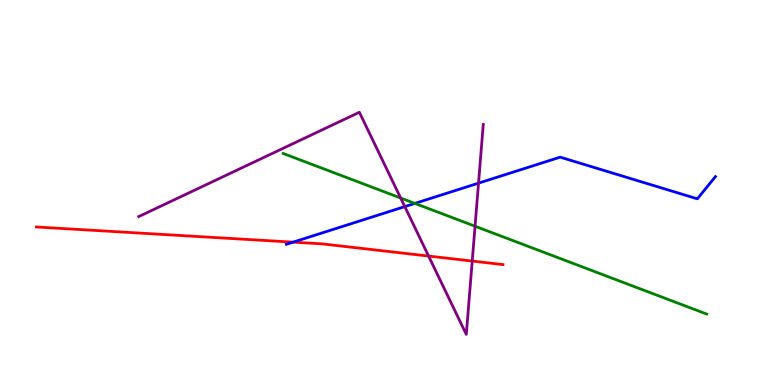[{'lines': ['blue', 'red'], 'intersections': [{'x': 3.78, 'y': 3.71}]}, {'lines': ['green', 'red'], 'intersections': []}, {'lines': ['purple', 'red'], 'intersections': [{'x': 5.53, 'y': 3.35}, {'x': 6.09, 'y': 3.22}]}, {'lines': ['blue', 'green'], 'intersections': [{'x': 5.35, 'y': 4.72}]}, {'lines': ['blue', 'purple'], 'intersections': [{'x': 5.22, 'y': 4.63}, {'x': 6.17, 'y': 5.24}]}, {'lines': ['green', 'purple'], 'intersections': [{'x': 5.17, 'y': 4.86}, {'x': 6.13, 'y': 4.12}]}]